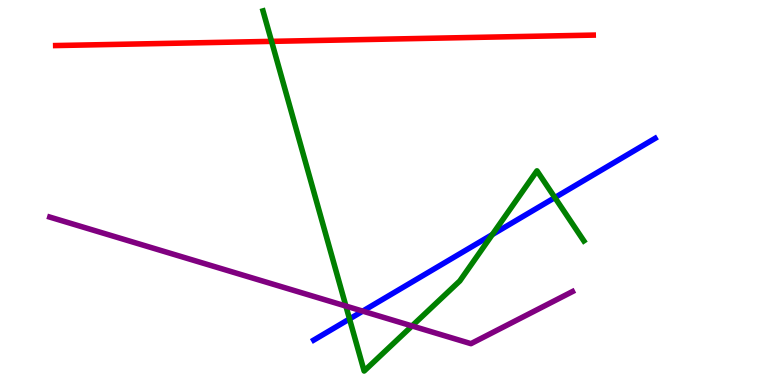[{'lines': ['blue', 'red'], 'intersections': []}, {'lines': ['green', 'red'], 'intersections': [{'x': 3.5, 'y': 8.93}]}, {'lines': ['purple', 'red'], 'intersections': []}, {'lines': ['blue', 'green'], 'intersections': [{'x': 4.51, 'y': 1.72}, {'x': 6.35, 'y': 3.91}, {'x': 7.16, 'y': 4.87}]}, {'lines': ['blue', 'purple'], 'intersections': [{'x': 4.68, 'y': 1.92}]}, {'lines': ['green', 'purple'], 'intersections': [{'x': 4.46, 'y': 2.05}, {'x': 5.32, 'y': 1.53}]}]